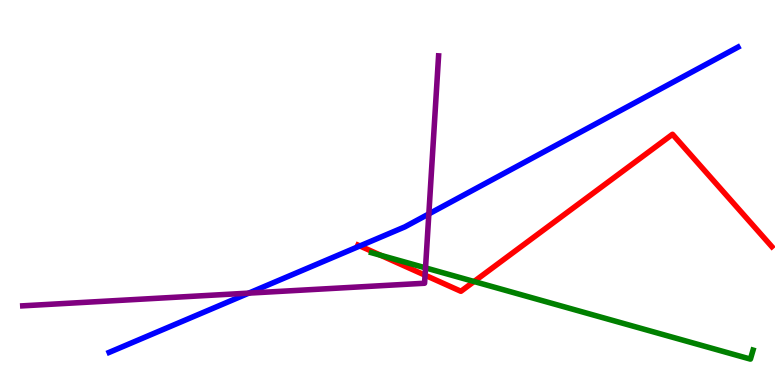[{'lines': ['blue', 'red'], 'intersections': [{'x': 4.64, 'y': 3.61}]}, {'lines': ['green', 'red'], 'intersections': [{'x': 4.91, 'y': 3.37}, {'x': 6.12, 'y': 2.69}]}, {'lines': ['purple', 'red'], 'intersections': [{'x': 5.48, 'y': 2.85}]}, {'lines': ['blue', 'green'], 'intersections': []}, {'lines': ['blue', 'purple'], 'intersections': [{'x': 3.21, 'y': 2.39}, {'x': 5.53, 'y': 4.44}]}, {'lines': ['green', 'purple'], 'intersections': [{'x': 5.49, 'y': 3.04}]}]